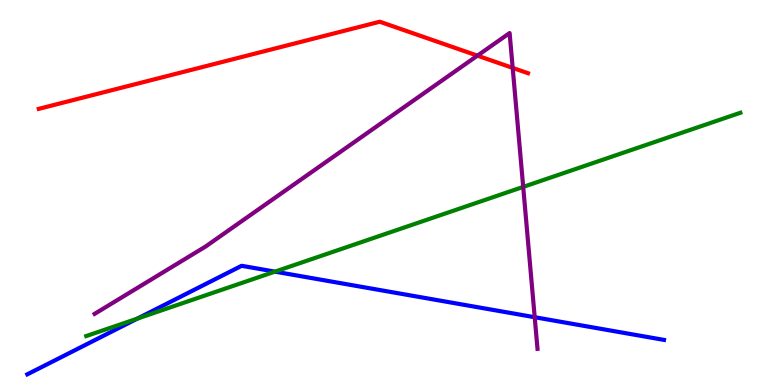[{'lines': ['blue', 'red'], 'intersections': []}, {'lines': ['green', 'red'], 'intersections': []}, {'lines': ['purple', 'red'], 'intersections': [{'x': 6.16, 'y': 8.55}, {'x': 6.62, 'y': 8.24}]}, {'lines': ['blue', 'green'], 'intersections': [{'x': 1.77, 'y': 1.72}, {'x': 3.55, 'y': 2.94}]}, {'lines': ['blue', 'purple'], 'intersections': [{'x': 6.9, 'y': 1.76}]}, {'lines': ['green', 'purple'], 'intersections': [{'x': 6.75, 'y': 5.15}]}]